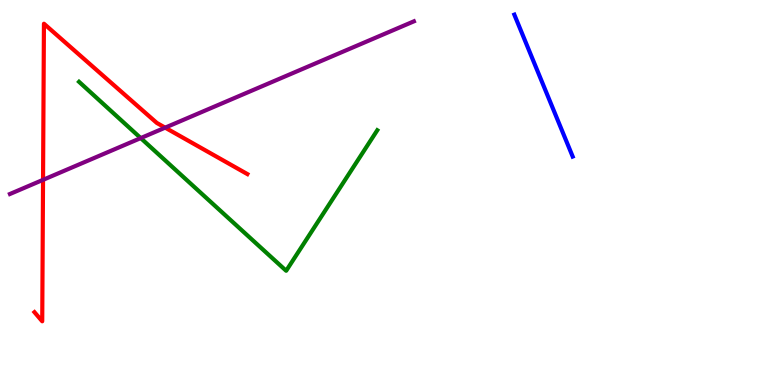[{'lines': ['blue', 'red'], 'intersections': []}, {'lines': ['green', 'red'], 'intersections': []}, {'lines': ['purple', 'red'], 'intersections': [{'x': 0.555, 'y': 5.33}, {'x': 2.13, 'y': 6.68}]}, {'lines': ['blue', 'green'], 'intersections': []}, {'lines': ['blue', 'purple'], 'intersections': []}, {'lines': ['green', 'purple'], 'intersections': [{'x': 1.82, 'y': 6.41}]}]